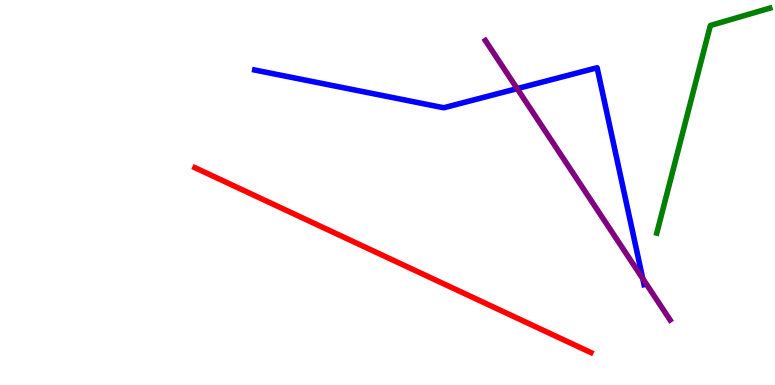[{'lines': ['blue', 'red'], 'intersections': []}, {'lines': ['green', 'red'], 'intersections': []}, {'lines': ['purple', 'red'], 'intersections': []}, {'lines': ['blue', 'green'], 'intersections': []}, {'lines': ['blue', 'purple'], 'intersections': [{'x': 6.67, 'y': 7.7}, {'x': 8.29, 'y': 2.76}]}, {'lines': ['green', 'purple'], 'intersections': []}]